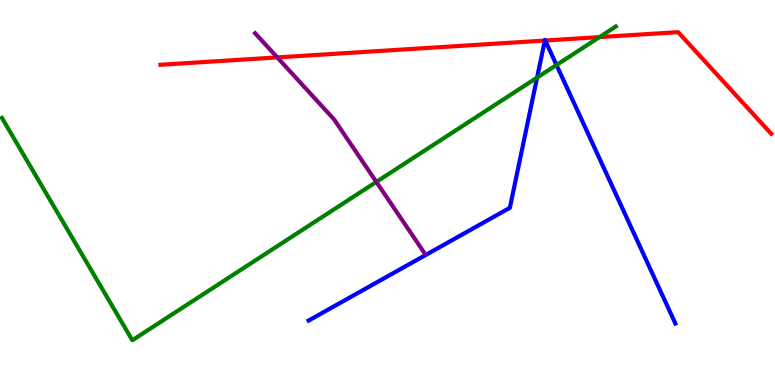[{'lines': ['blue', 'red'], 'intersections': [{'x': 7.03, 'y': 8.95}, {'x': 7.04, 'y': 8.95}]}, {'lines': ['green', 'red'], 'intersections': [{'x': 7.74, 'y': 9.04}]}, {'lines': ['purple', 'red'], 'intersections': [{'x': 3.58, 'y': 8.51}]}, {'lines': ['blue', 'green'], 'intersections': [{'x': 6.93, 'y': 7.98}, {'x': 7.18, 'y': 8.31}]}, {'lines': ['blue', 'purple'], 'intersections': []}, {'lines': ['green', 'purple'], 'intersections': [{'x': 4.86, 'y': 5.28}]}]